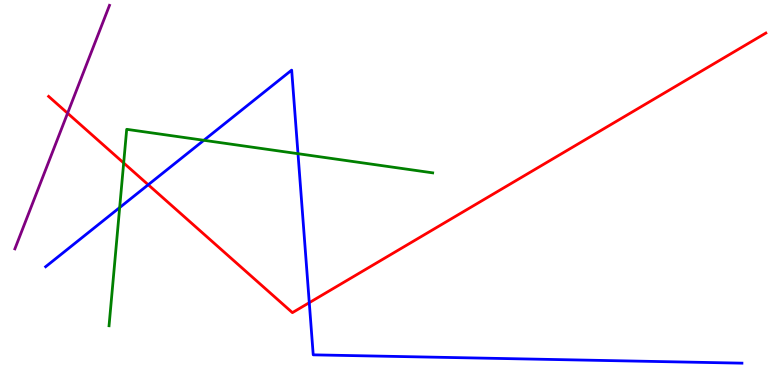[{'lines': ['blue', 'red'], 'intersections': [{'x': 1.91, 'y': 5.2}, {'x': 3.99, 'y': 2.14}]}, {'lines': ['green', 'red'], 'intersections': [{'x': 1.6, 'y': 5.77}]}, {'lines': ['purple', 'red'], 'intersections': [{'x': 0.872, 'y': 7.06}]}, {'lines': ['blue', 'green'], 'intersections': [{'x': 1.54, 'y': 4.61}, {'x': 2.63, 'y': 6.36}, {'x': 3.85, 'y': 6.01}]}, {'lines': ['blue', 'purple'], 'intersections': []}, {'lines': ['green', 'purple'], 'intersections': []}]